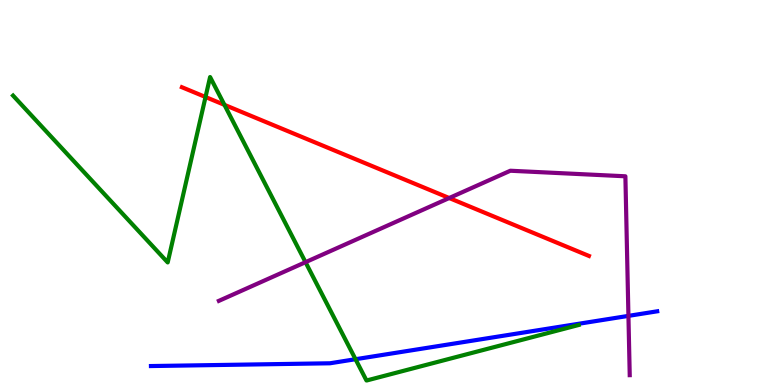[{'lines': ['blue', 'red'], 'intersections': []}, {'lines': ['green', 'red'], 'intersections': [{'x': 2.65, 'y': 7.48}, {'x': 2.9, 'y': 7.28}]}, {'lines': ['purple', 'red'], 'intersections': [{'x': 5.8, 'y': 4.86}]}, {'lines': ['blue', 'green'], 'intersections': [{'x': 4.59, 'y': 0.67}]}, {'lines': ['blue', 'purple'], 'intersections': [{'x': 8.11, 'y': 1.8}]}, {'lines': ['green', 'purple'], 'intersections': [{'x': 3.94, 'y': 3.19}]}]